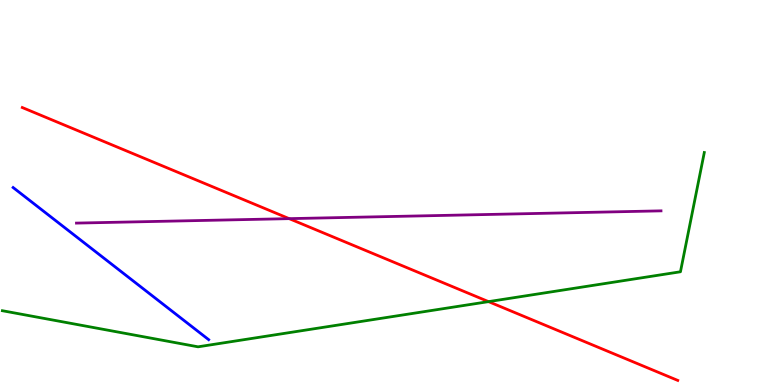[{'lines': ['blue', 'red'], 'intersections': []}, {'lines': ['green', 'red'], 'intersections': [{'x': 6.3, 'y': 2.17}]}, {'lines': ['purple', 'red'], 'intersections': [{'x': 3.73, 'y': 4.32}]}, {'lines': ['blue', 'green'], 'intersections': []}, {'lines': ['blue', 'purple'], 'intersections': []}, {'lines': ['green', 'purple'], 'intersections': []}]